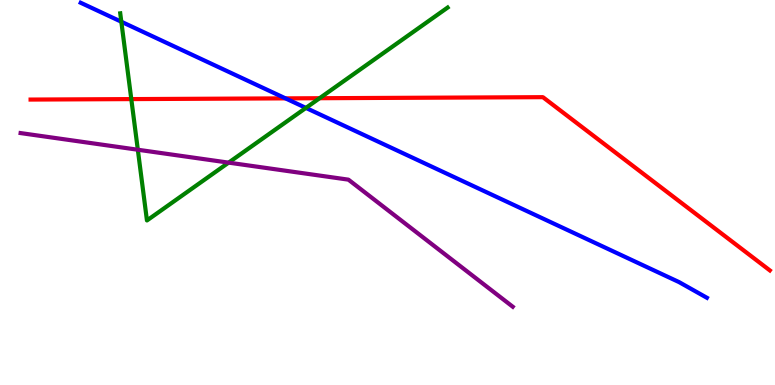[{'lines': ['blue', 'red'], 'intersections': [{'x': 3.68, 'y': 7.44}]}, {'lines': ['green', 'red'], 'intersections': [{'x': 1.69, 'y': 7.43}, {'x': 4.12, 'y': 7.45}]}, {'lines': ['purple', 'red'], 'intersections': []}, {'lines': ['blue', 'green'], 'intersections': [{'x': 1.57, 'y': 9.44}, {'x': 3.95, 'y': 7.2}]}, {'lines': ['blue', 'purple'], 'intersections': []}, {'lines': ['green', 'purple'], 'intersections': [{'x': 1.78, 'y': 6.11}, {'x': 2.95, 'y': 5.78}]}]